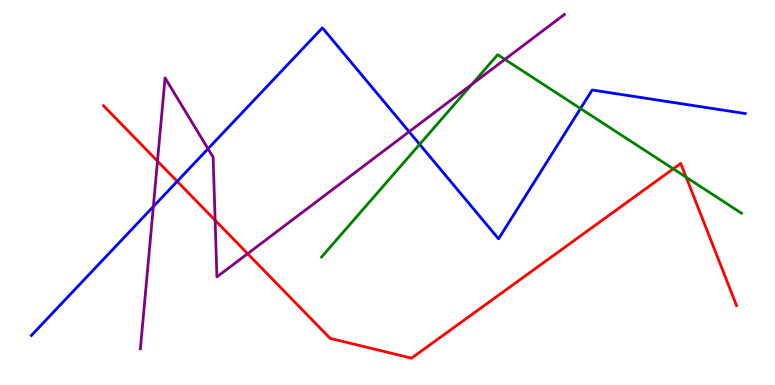[{'lines': ['blue', 'red'], 'intersections': [{'x': 2.29, 'y': 5.29}]}, {'lines': ['green', 'red'], 'intersections': [{'x': 8.69, 'y': 5.61}, {'x': 8.85, 'y': 5.4}]}, {'lines': ['purple', 'red'], 'intersections': [{'x': 2.03, 'y': 5.82}, {'x': 2.78, 'y': 4.28}, {'x': 3.2, 'y': 3.41}]}, {'lines': ['blue', 'green'], 'intersections': [{'x': 5.41, 'y': 6.25}, {'x': 7.49, 'y': 7.18}]}, {'lines': ['blue', 'purple'], 'intersections': [{'x': 1.98, 'y': 4.63}, {'x': 2.68, 'y': 6.14}, {'x': 5.28, 'y': 6.58}]}, {'lines': ['green', 'purple'], 'intersections': [{'x': 6.09, 'y': 7.81}, {'x': 6.51, 'y': 8.46}]}]